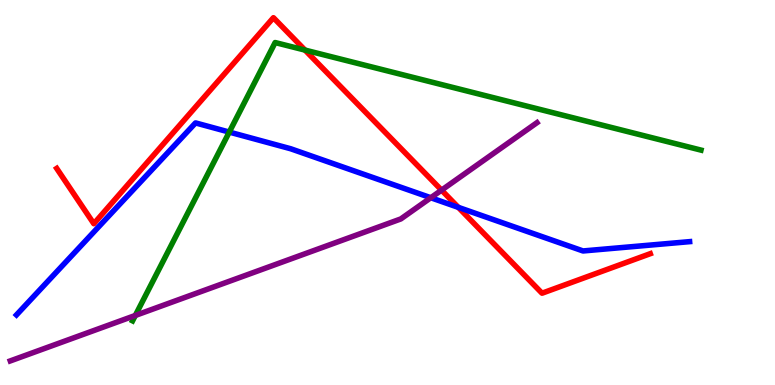[{'lines': ['blue', 'red'], 'intersections': [{'x': 5.91, 'y': 4.61}]}, {'lines': ['green', 'red'], 'intersections': [{'x': 3.94, 'y': 8.7}]}, {'lines': ['purple', 'red'], 'intersections': [{'x': 5.7, 'y': 5.06}]}, {'lines': ['blue', 'green'], 'intersections': [{'x': 2.96, 'y': 6.57}]}, {'lines': ['blue', 'purple'], 'intersections': [{'x': 5.56, 'y': 4.86}]}, {'lines': ['green', 'purple'], 'intersections': [{'x': 1.75, 'y': 1.81}]}]